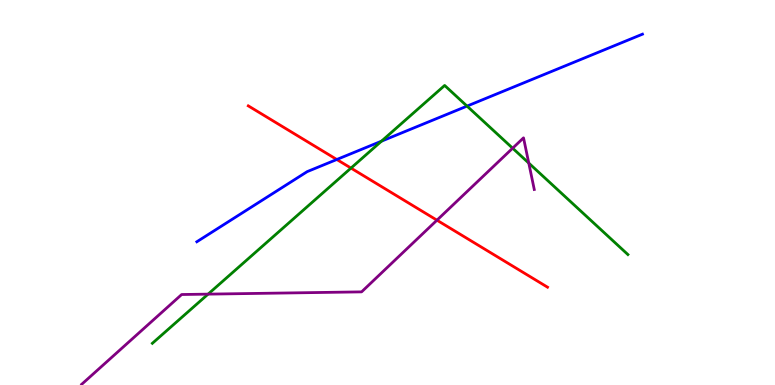[{'lines': ['blue', 'red'], 'intersections': [{'x': 4.35, 'y': 5.86}]}, {'lines': ['green', 'red'], 'intersections': [{'x': 4.53, 'y': 5.63}]}, {'lines': ['purple', 'red'], 'intersections': [{'x': 5.64, 'y': 4.28}]}, {'lines': ['blue', 'green'], 'intersections': [{'x': 4.92, 'y': 6.33}, {'x': 6.03, 'y': 7.24}]}, {'lines': ['blue', 'purple'], 'intersections': []}, {'lines': ['green', 'purple'], 'intersections': [{'x': 2.69, 'y': 2.36}, {'x': 6.61, 'y': 6.15}, {'x': 6.82, 'y': 5.76}]}]